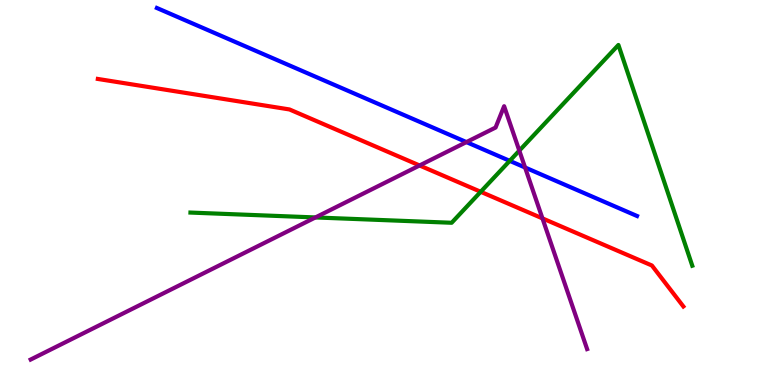[{'lines': ['blue', 'red'], 'intersections': []}, {'lines': ['green', 'red'], 'intersections': [{'x': 6.2, 'y': 5.02}]}, {'lines': ['purple', 'red'], 'intersections': [{'x': 5.41, 'y': 5.7}, {'x': 7.0, 'y': 4.33}]}, {'lines': ['blue', 'green'], 'intersections': [{'x': 6.58, 'y': 5.82}]}, {'lines': ['blue', 'purple'], 'intersections': [{'x': 6.02, 'y': 6.31}, {'x': 6.78, 'y': 5.65}]}, {'lines': ['green', 'purple'], 'intersections': [{'x': 4.07, 'y': 4.35}, {'x': 6.7, 'y': 6.09}]}]